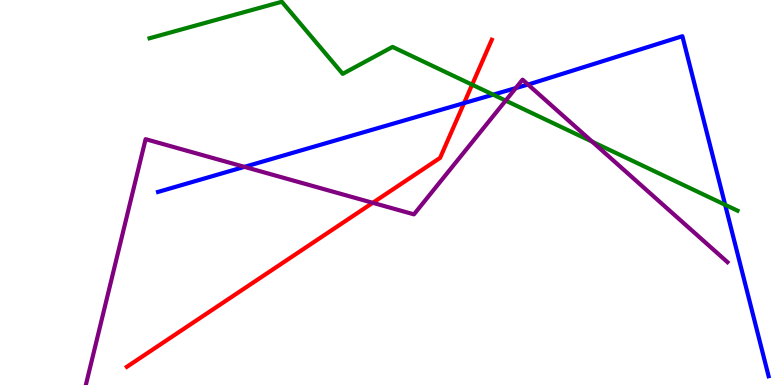[{'lines': ['blue', 'red'], 'intersections': [{'x': 5.99, 'y': 7.32}]}, {'lines': ['green', 'red'], 'intersections': [{'x': 6.09, 'y': 7.8}]}, {'lines': ['purple', 'red'], 'intersections': [{'x': 4.81, 'y': 4.73}]}, {'lines': ['blue', 'green'], 'intersections': [{'x': 6.36, 'y': 7.54}, {'x': 9.36, 'y': 4.68}]}, {'lines': ['blue', 'purple'], 'intersections': [{'x': 3.15, 'y': 5.67}, {'x': 6.65, 'y': 7.71}, {'x': 6.81, 'y': 7.8}]}, {'lines': ['green', 'purple'], 'intersections': [{'x': 6.52, 'y': 7.39}, {'x': 7.64, 'y': 6.32}]}]